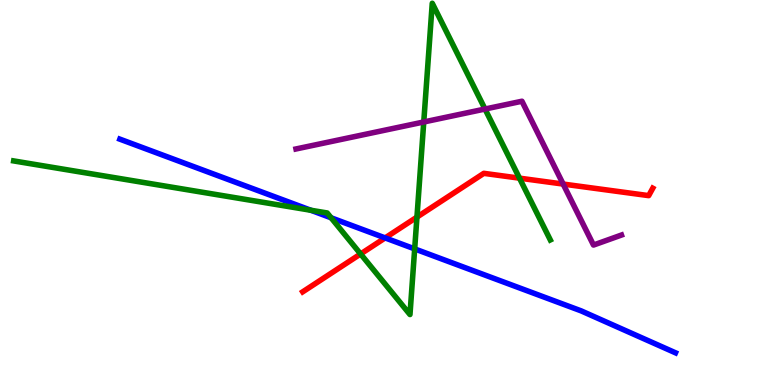[{'lines': ['blue', 'red'], 'intersections': [{'x': 4.97, 'y': 3.82}]}, {'lines': ['green', 'red'], 'intersections': [{'x': 4.65, 'y': 3.4}, {'x': 5.38, 'y': 4.36}, {'x': 6.7, 'y': 5.37}]}, {'lines': ['purple', 'red'], 'intersections': [{'x': 7.27, 'y': 5.22}]}, {'lines': ['blue', 'green'], 'intersections': [{'x': 4.01, 'y': 4.54}, {'x': 4.27, 'y': 4.34}, {'x': 5.35, 'y': 3.54}]}, {'lines': ['blue', 'purple'], 'intersections': []}, {'lines': ['green', 'purple'], 'intersections': [{'x': 5.47, 'y': 6.83}, {'x': 6.26, 'y': 7.17}]}]